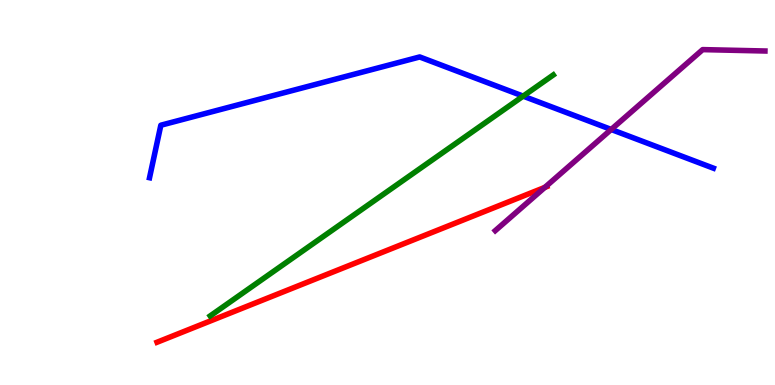[{'lines': ['blue', 'red'], 'intersections': []}, {'lines': ['green', 'red'], 'intersections': []}, {'lines': ['purple', 'red'], 'intersections': [{'x': 7.03, 'y': 5.13}]}, {'lines': ['blue', 'green'], 'intersections': [{'x': 6.75, 'y': 7.5}]}, {'lines': ['blue', 'purple'], 'intersections': [{'x': 7.89, 'y': 6.64}]}, {'lines': ['green', 'purple'], 'intersections': []}]